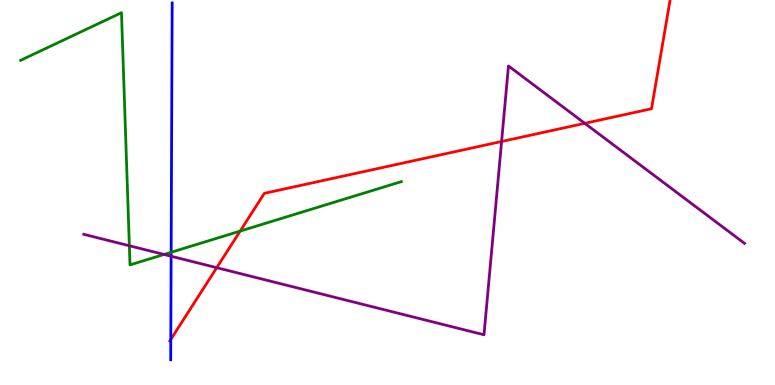[{'lines': ['blue', 'red'], 'intersections': [{'x': 2.2, 'y': 1.18}]}, {'lines': ['green', 'red'], 'intersections': [{'x': 3.1, 'y': 4.0}]}, {'lines': ['purple', 'red'], 'intersections': [{'x': 2.8, 'y': 3.05}, {'x': 6.47, 'y': 6.32}, {'x': 7.55, 'y': 6.8}]}, {'lines': ['blue', 'green'], 'intersections': [{'x': 2.21, 'y': 3.45}]}, {'lines': ['blue', 'purple'], 'intersections': [{'x': 2.21, 'y': 3.34}]}, {'lines': ['green', 'purple'], 'intersections': [{'x': 1.67, 'y': 3.62}, {'x': 2.12, 'y': 3.39}]}]